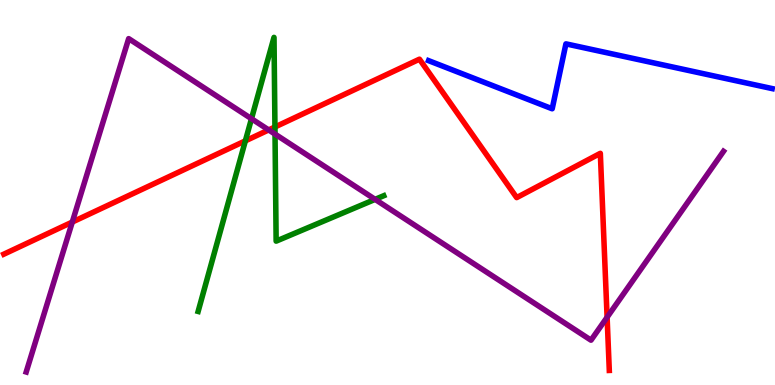[{'lines': ['blue', 'red'], 'intersections': []}, {'lines': ['green', 'red'], 'intersections': [{'x': 3.17, 'y': 6.34}, {'x': 3.55, 'y': 6.7}]}, {'lines': ['purple', 'red'], 'intersections': [{'x': 0.933, 'y': 4.23}, {'x': 3.47, 'y': 6.63}, {'x': 7.83, 'y': 1.76}]}, {'lines': ['blue', 'green'], 'intersections': []}, {'lines': ['blue', 'purple'], 'intersections': []}, {'lines': ['green', 'purple'], 'intersections': [{'x': 3.24, 'y': 6.92}, {'x': 3.55, 'y': 6.52}, {'x': 4.84, 'y': 4.82}]}]